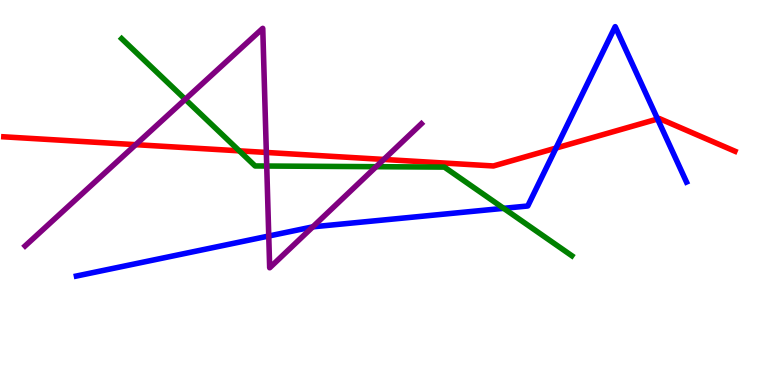[{'lines': ['blue', 'red'], 'intersections': [{'x': 7.17, 'y': 6.15}, {'x': 8.48, 'y': 6.91}]}, {'lines': ['green', 'red'], 'intersections': [{'x': 3.09, 'y': 6.08}]}, {'lines': ['purple', 'red'], 'intersections': [{'x': 1.75, 'y': 6.24}, {'x': 3.44, 'y': 6.04}, {'x': 4.95, 'y': 5.86}]}, {'lines': ['blue', 'green'], 'intersections': [{'x': 6.5, 'y': 4.59}]}, {'lines': ['blue', 'purple'], 'intersections': [{'x': 3.47, 'y': 3.87}, {'x': 4.04, 'y': 4.11}]}, {'lines': ['green', 'purple'], 'intersections': [{'x': 2.39, 'y': 7.42}, {'x': 3.44, 'y': 5.69}, {'x': 4.85, 'y': 5.67}]}]